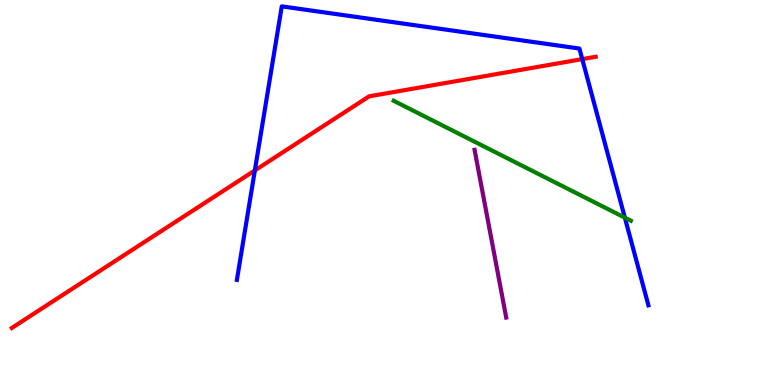[{'lines': ['blue', 'red'], 'intersections': [{'x': 3.29, 'y': 5.57}, {'x': 7.51, 'y': 8.46}]}, {'lines': ['green', 'red'], 'intersections': []}, {'lines': ['purple', 'red'], 'intersections': []}, {'lines': ['blue', 'green'], 'intersections': [{'x': 8.06, 'y': 4.35}]}, {'lines': ['blue', 'purple'], 'intersections': []}, {'lines': ['green', 'purple'], 'intersections': []}]